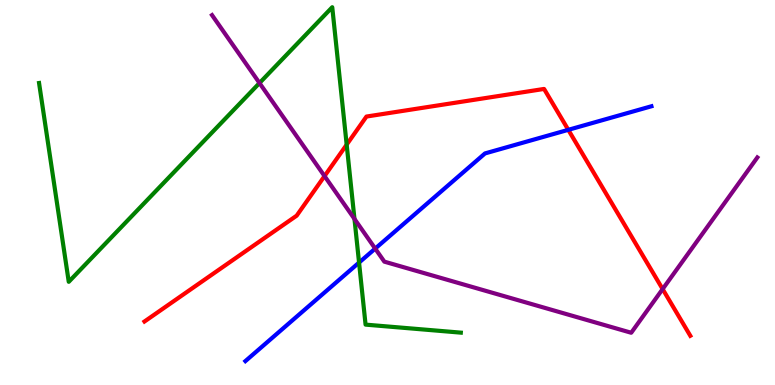[{'lines': ['blue', 'red'], 'intersections': [{'x': 7.33, 'y': 6.63}]}, {'lines': ['green', 'red'], 'intersections': [{'x': 4.47, 'y': 6.24}]}, {'lines': ['purple', 'red'], 'intersections': [{'x': 4.19, 'y': 5.43}, {'x': 8.55, 'y': 2.49}]}, {'lines': ['blue', 'green'], 'intersections': [{'x': 4.63, 'y': 3.18}]}, {'lines': ['blue', 'purple'], 'intersections': [{'x': 4.84, 'y': 3.54}]}, {'lines': ['green', 'purple'], 'intersections': [{'x': 3.35, 'y': 7.84}, {'x': 4.57, 'y': 4.31}]}]